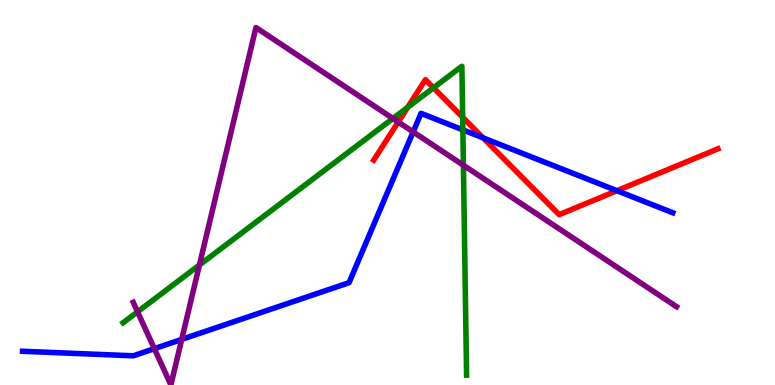[{'lines': ['blue', 'red'], 'intersections': [{'x': 6.23, 'y': 6.42}, {'x': 7.96, 'y': 5.05}]}, {'lines': ['green', 'red'], 'intersections': [{'x': 5.26, 'y': 7.21}, {'x': 5.59, 'y': 7.72}, {'x': 5.97, 'y': 6.95}]}, {'lines': ['purple', 'red'], 'intersections': [{'x': 5.14, 'y': 6.83}]}, {'lines': ['blue', 'green'], 'intersections': [{'x': 5.97, 'y': 6.63}]}, {'lines': ['blue', 'purple'], 'intersections': [{'x': 1.99, 'y': 0.944}, {'x': 2.34, 'y': 1.18}, {'x': 5.33, 'y': 6.57}]}, {'lines': ['green', 'purple'], 'intersections': [{'x': 1.77, 'y': 1.9}, {'x': 2.57, 'y': 3.12}, {'x': 5.07, 'y': 6.92}, {'x': 5.98, 'y': 5.71}]}]